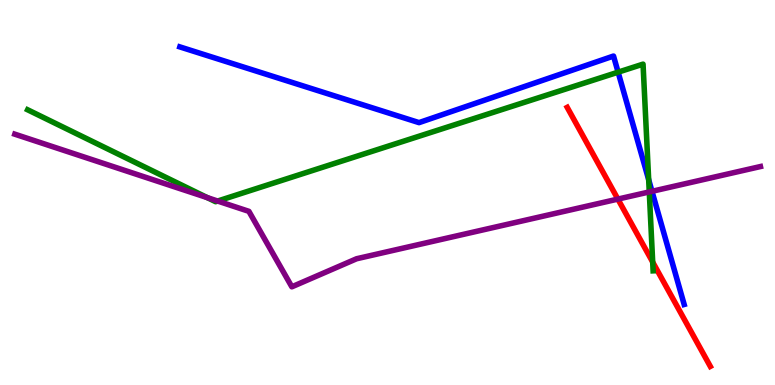[{'lines': ['blue', 'red'], 'intersections': []}, {'lines': ['green', 'red'], 'intersections': [{'x': 8.42, 'y': 3.19}]}, {'lines': ['purple', 'red'], 'intersections': [{'x': 7.97, 'y': 4.83}]}, {'lines': ['blue', 'green'], 'intersections': [{'x': 7.98, 'y': 8.13}, {'x': 8.37, 'y': 5.33}]}, {'lines': ['blue', 'purple'], 'intersections': [{'x': 8.41, 'y': 5.03}]}, {'lines': ['green', 'purple'], 'intersections': [{'x': 2.67, 'y': 4.87}, {'x': 2.81, 'y': 4.78}, {'x': 8.38, 'y': 5.01}]}]